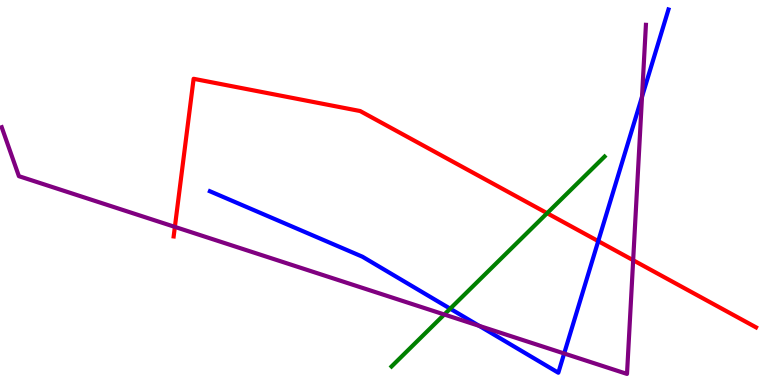[{'lines': ['blue', 'red'], 'intersections': [{'x': 7.72, 'y': 3.74}]}, {'lines': ['green', 'red'], 'intersections': [{'x': 7.06, 'y': 4.46}]}, {'lines': ['purple', 'red'], 'intersections': [{'x': 2.26, 'y': 4.11}, {'x': 8.17, 'y': 3.24}]}, {'lines': ['blue', 'green'], 'intersections': [{'x': 5.81, 'y': 1.98}]}, {'lines': ['blue', 'purple'], 'intersections': [{'x': 6.18, 'y': 1.54}, {'x': 7.28, 'y': 0.819}, {'x': 8.28, 'y': 7.49}]}, {'lines': ['green', 'purple'], 'intersections': [{'x': 5.73, 'y': 1.83}]}]